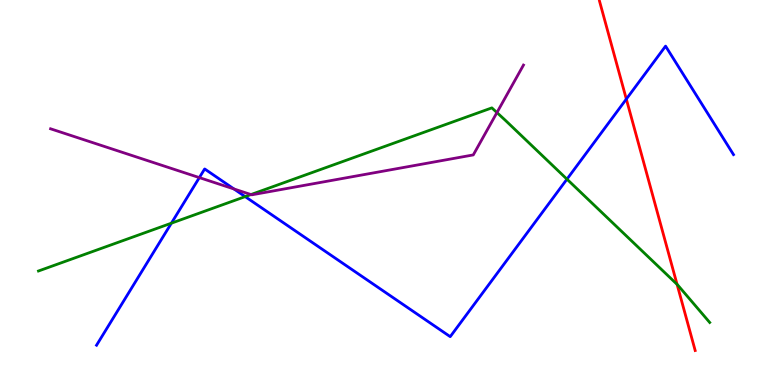[{'lines': ['blue', 'red'], 'intersections': [{'x': 8.08, 'y': 7.43}]}, {'lines': ['green', 'red'], 'intersections': [{'x': 8.74, 'y': 2.61}]}, {'lines': ['purple', 'red'], 'intersections': []}, {'lines': ['blue', 'green'], 'intersections': [{'x': 2.21, 'y': 4.2}, {'x': 3.16, 'y': 4.89}, {'x': 7.32, 'y': 5.35}]}, {'lines': ['blue', 'purple'], 'intersections': [{'x': 2.57, 'y': 5.39}, {'x': 3.02, 'y': 5.09}]}, {'lines': ['green', 'purple'], 'intersections': [{'x': 3.24, 'y': 4.95}, {'x': 6.41, 'y': 7.08}]}]